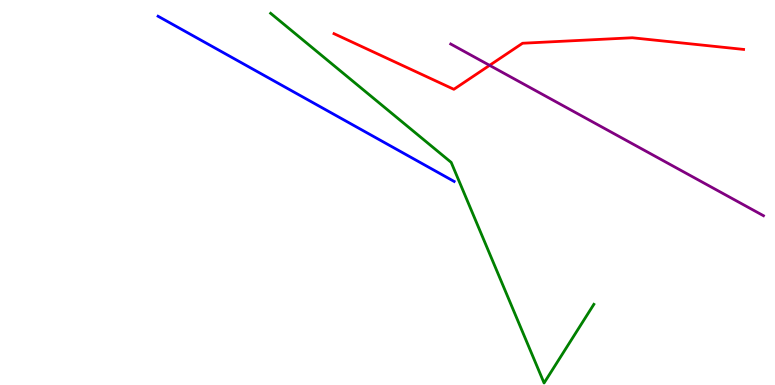[{'lines': ['blue', 'red'], 'intersections': []}, {'lines': ['green', 'red'], 'intersections': []}, {'lines': ['purple', 'red'], 'intersections': [{'x': 6.32, 'y': 8.3}]}, {'lines': ['blue', 'green'], 'intersections': []}, {'lines': ['blue', 'purple'], 'intersections': []}, {'lines': ['green', 'purple'], 'intersections': []}]